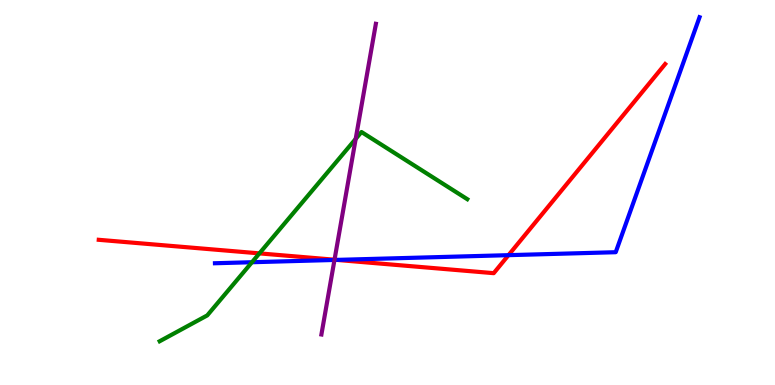[{'lines': ['blue', 'red'], 'intersections': [{'x': 4.34, 'y': 3.25}, {'x': 6.56, 'y': 3.37}]}, {'lines': ['green', 'red'], 'intersections': [{'x': 3.35, 'y': 3.42}]}, {'lines': ['purple', 'red'], 'intersections': [{'x': 4.32, 'y': 3.25}]}, {'lines': ['blue', 'green'], 'intersections': [{'x': 3.25, 'y': 3.19}]}, {'lines': ['blue', 'purple'], 'intersections': [{'x': 4.32, 'y': 3.25}]}, {'lines': ['green', 'purple'], 'intersections': [{'x': 4.59, 'y': 6.39}]}]